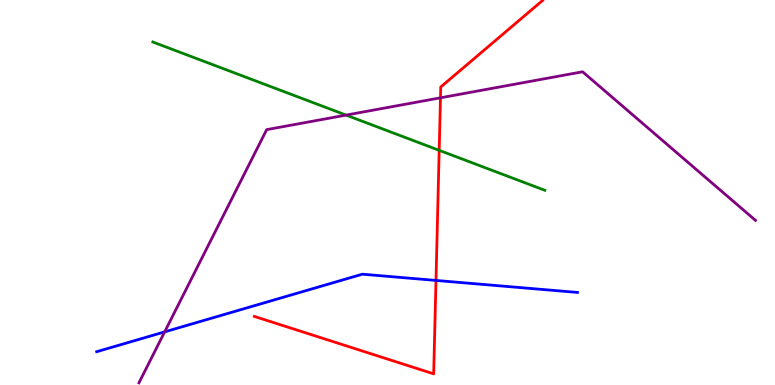[{'lines': ['blue', 'red'], 'intersections': [{'x': 5.63, 'y': 2.72}]}, {'lines': ['green', 'red'], 'intersections': [{'x': 5.67, 'y': 6.1}]}, {'lines': ['purple', 'red'], 'intersections': [{'x': 5.68, 'y': 7.46}]}, {'lines': ['blue', 'green'], 'intersections': []}, {'lines': ['blue', 'purple'], 'intersections': [{'x': 2.12, 'y': 1.38}]}, {'lines': ['green', 'purple'], 'intersections': [{'x': 4.47, 'y': 7.01}]}]